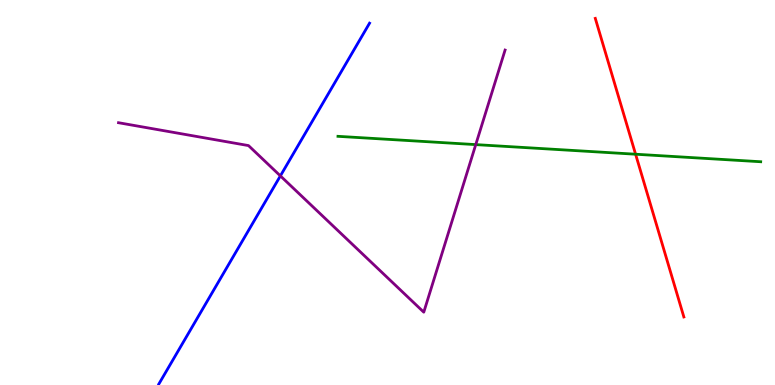[{'lines': ['blue', 'red'], 'intersections': []}, {'lines': ['green', 'red'], 'intersections': [{'x': 8.2, 'y': 5.99}]}, {'lines': ['purple', 'red'], 'intersections': []}, {'lines': ['blue', 'green'], 'intersections': []}, {'lines': ['blue', 'purple'], 'intersections': [{'x': 3.62, 'y': 5.43}]}, {'lines': ['green', 'purple'], 'intersections': [{'x': 6.14, 'y': 6.24}]}]